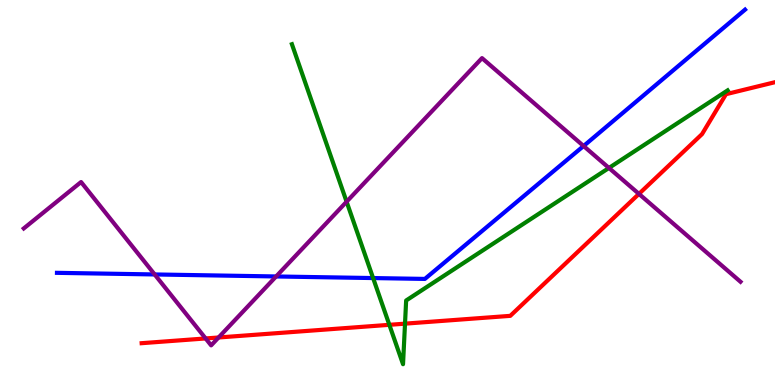[{'lines': ['blue', 'red'], 'intersections': []}, {'lines': ['green', 'red'], 'intersections': [{'x': 5.02, 'y': 1.56}, {'x': 5.23, 'y': 1.59}]}, {'lines': ['purple', 'red'], 'intersections': [{'x': 2.65, 'y': 1.21}, {'x': 2.82, 'y': 1.23}, {'x': 8.24, 'y': 4.96}]}, {'lines': ['blue', 'green'], 'intersections': [{'x': 4.81, 'y': 2.78}]}, {'lines': ['blue', 'purple'], 'intersections': [{'x': 2.0, 'y': 2.87}, {'x': 3.56, 'y': 2.82}, {'x': 7.53, 'y': 6.21}]}, {'lines': ['green', 'purple'], 'intersections': [{'x': 4.47, 'y': 4.76}, {'x': 7.86, 'y': 5.64}]}]